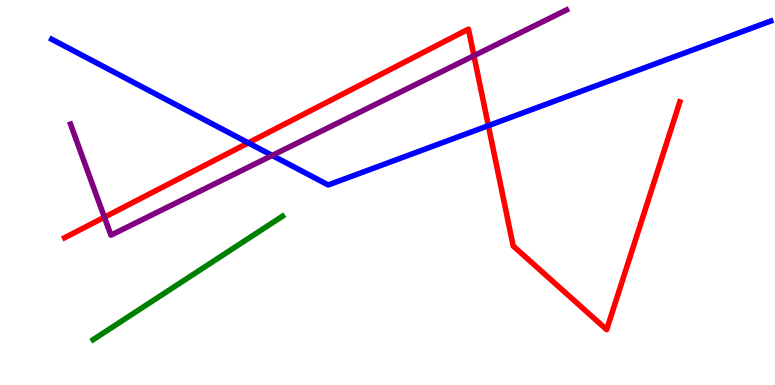[{'lines': ['blue', 'red'], 'intersections': [{'x': 3.2, 'y': 6.29}, {'x': 6.3, 'y': 6.74}]}, {'lines': ['green', 'red'], 'intersections': []}, {'lines': ['purple', 'red'], 'intersections': [{'x': 1.35, 'y': 4.36}, {'x': 6.12, 'y': 8.55}]}, {'lines': ['blue', 'green'], 'intersections': []}, {'lines': ['blue', 'purple'], 'intersections': [{'x': 3.51, 'y': 5.96}]}, {'lines': ['green', 'purple'], 'intersections': []}]